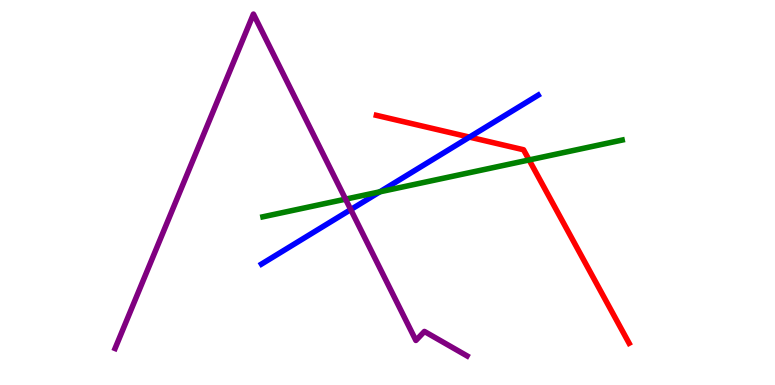[{'lines': ['blue', 'red'], 'intersections': [{'x': 6.06, 'y': 6.44}]}, {'lines': ['green', 'red'], 'intersections': [{'x': 6.83, 'y': 5.85}]}, {'lines': ['purple', 'red'], 'intersections': []}, {'lines': ['blue', 'green'], 'intersections': [{'x': 4.9, 'y': 5.02}]}, {'lines': ['blue', 'purple'], 'intersections': [{'x': 4.53, 'y': 4.56}]}, {'lines': ['green', 'purple'], 'intersections': [{'x': 4.46, 'y': 4.83}]}]